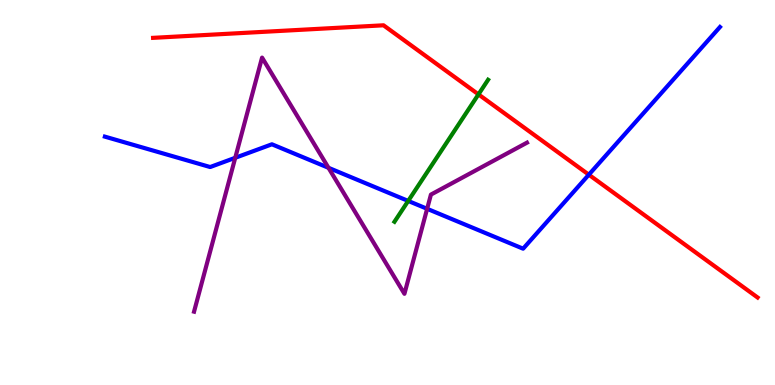[{'lines': ['blue', 'red'], 'intersections': [{'x': 7.6, 'y': 5.46}]}, {'lines': ['green', 'red'], 'intersections': [{'x': 6.17, 'y': 7.55}]}, {'lines': ['purple', 'red'], 'intersections': []}, {'lines': ['blue', 'green'], 'intersections': [{'x': 5.27, 'y': 4.78}]}, {'lines': ['blue', 'purple'], 'intersections': [{'x': 3.04, 'y': 5.9}, {'x': 4.24, 'y': 5.64}, {'x': 5.51, 'y': 4.58}]}, {'lines': ['green', 'purple'], 'intersections': []}]